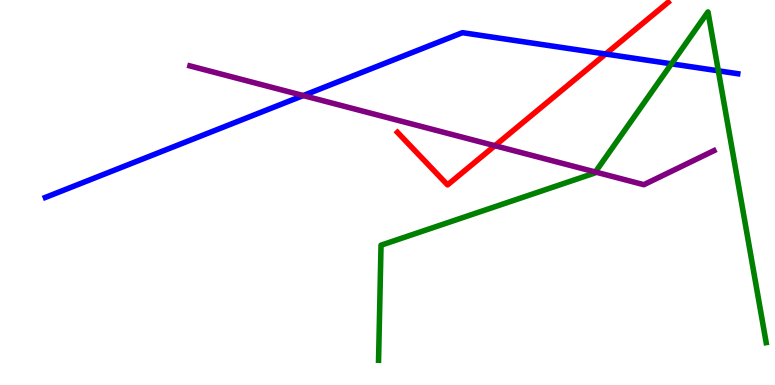[{'lines': ['blue', 'red'], 'intersections': [{'x': 7.81, 'y': 8.6}]}, {'lines': ['green', 'red'], 'intersections': []}, {'lines': ['purple', 'red'], 'intersections': [{'x': 6.39, 'y': 6.22}]}, {'lines': ['blue', 'green'], 'intersections': [{'x': 8.66, 'y': 8.34}, {'x': 9.27, 'y': 8.16}]}, {'lines': ['blue', 'purple'], 'intersections': [{'x': 3.91, 'y': 7.52}]}, {'lines': ['green', 'purple'], 'intersections': [{'x': 7.68, 'y': 5.53}]}]